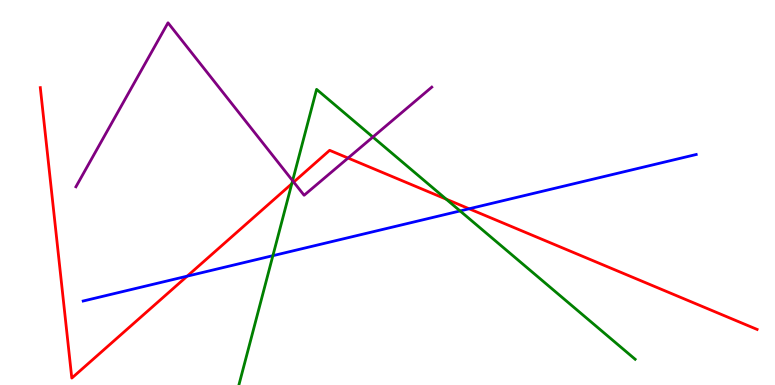[{'lines': ['blue', 'red'], 'intersections': [{'x': 2.42, 'y': 2.83}, {'x': 6.05, 'y': 4.58}]}, {'lines': ['green', 'red'], 'intersections': [{'x': 3.76, 'y': 5.23}, {'x': 5.76, 'y': 4.83}]}, {'lines': ['purple', 'red'], 'intersections': [{'x': 3.79, 'y': 5.27}, {'x': 4.49, 'y': 5.89}]}, {'lines': ['blue', 'green'], 'intersections': [{'x': 3.52, 'y': 3.36}, {'x': 5.94, 'y': 4.52}]}, {'lines': ['blue', 'purple'], 'intersections': []}, {'lines': ['green', 'purple'], 'intersections': [{'x': 3.78, 'y': 5.31}, {'x': 4.81, 'y': 6.44}]}]